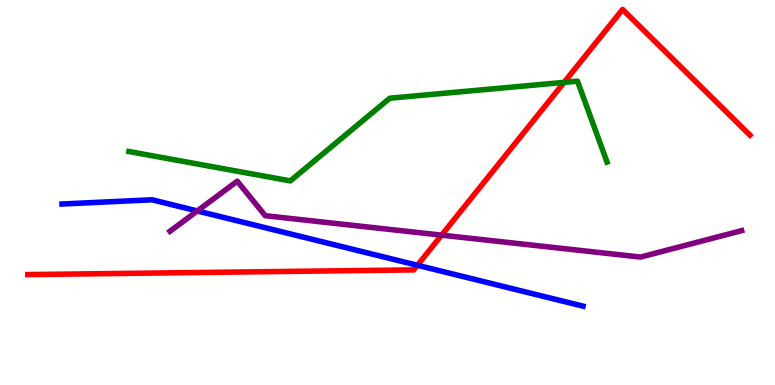[{'lines': ['blue', 'red'], 'intersections': [{'x': 5.39, 'y': 3.11}]}, {'lines': ['green', 'red'], 'intersections': [{'x': 7.28, 'y': 7.86}]}, {'lines': ['purple', 'red'], 'intersections': [{'x': 5.7, 'y': 3.89}]}, {'lines': ['blue', 'green'], 'intersections': []}, {'lines': ['blue', 'purple'], 'intersections': [{'x': 2.55, 'y': 4.52}]}, {'lines': ['green', 'purple'], 'intersections': []}]